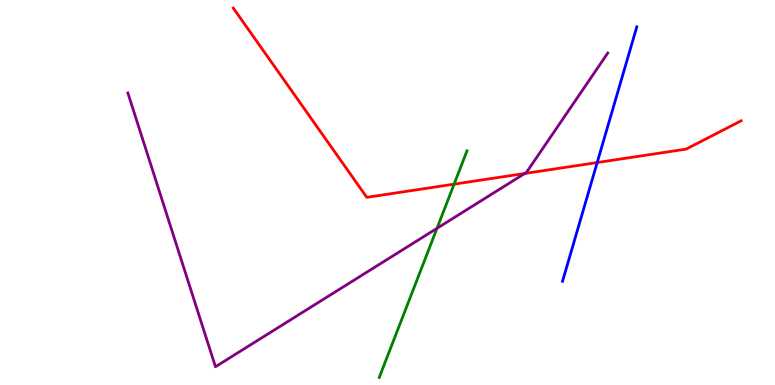[{'lines': ['blue', 'red'], 'intersections': [{'x': 7.71, 'y': 5.78}]}, {'lines': ['green', 'red'], 'intersections': [{'x': 5.86, 'y': 5.22}]}, {'lines': ['purple', 'red'], 'intersections': [{'x': 6.77, 'y': 5.49}]}, {'lines': ['blue', 'green'], 'intersections': []}, {'lines': ['blue', 'purple'], 'intersections': []}, {'lines': ['green', 'purple'], 'intersections': [{'x': 5.64, 'y': 4.07}]}]